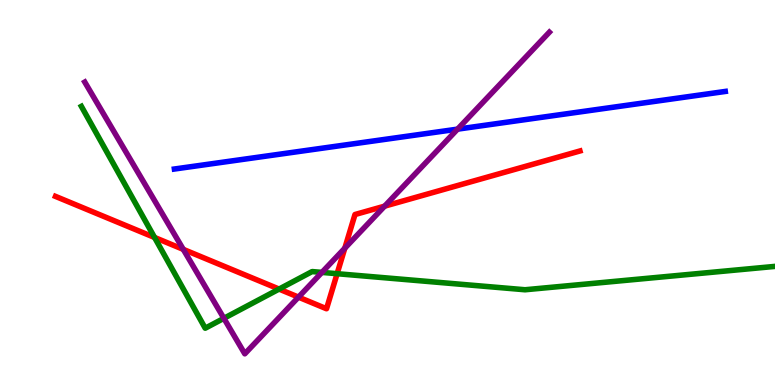[{'lines': ['blue', 'red'], 'intersections': []}, {'lines': ['green', 'red'], 'intersections': [{'x': 1.99, 'y': 3.83}, {'x': 3.6, 'y': 2.49}, {'x': 4.35, 'y': 2.89}]}, {'lines': ['purple', 'red'], 'intersections': [{'x': 2.37, 'y': 3.52}, {'x': 3.85, 'y': 2.28}, {'x': 4.45, 'y': 3.55}, {'x': 4.96, 'y': 4.65}]}, {'lines': ['blue', 'green'], 'intersections': []}, {'lines': ['blue', 'purple'], 'intersections': [{'x': 5.9, 'y': 6.65}]}, {'lines': ['green', 'purple'], 'intersections': [{'x': 2.89, 'y': 1.73}, {'x': 4.15, 'y': 2.92}]}]